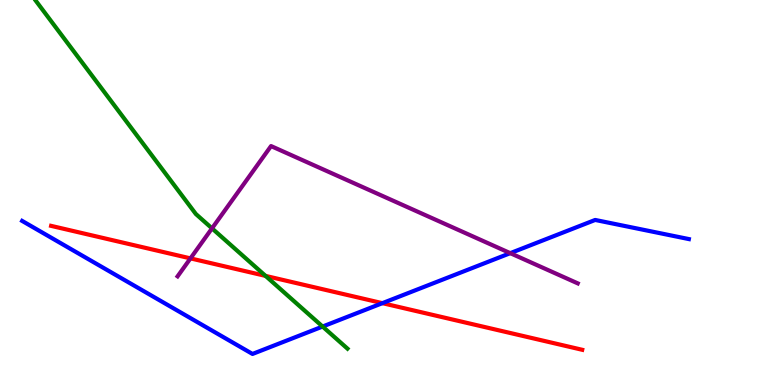[{'lines': ['blue', 'red'], 'intersections': [{'x': 4.93, 'y': 2.13}]}, {'lines': ['green', 'red'], 'intersections': [{'x': 3.43, 'y': 2.83}]}, {'lines': ['purple', 'red'], 'intersections': [{'x': 2.46, 'y': 3.29}]}, {'lines': ['blue', 'green'], 'intersections': [{'x': 4.16, 'y': 1.52}]}, {'lines': ['blue', 'purple'], 'intersections': [{'x': 6.58, 'y': 3.42}]}, {'lines': ['green', 'purple'], 'intersections': [{'x': 2.74, 'y': 4.07}]}]